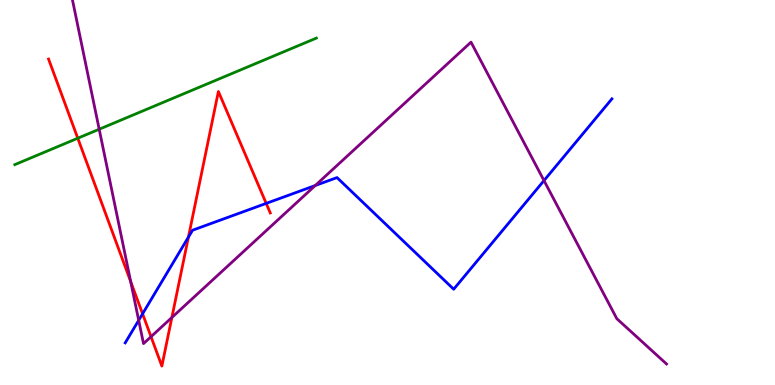[{'lines': ['blue', 'red'], 'intersections': [{'x': 1.84, 'y': 1.85}, {'x': 2.43, 'y': 3.84}, {'x': 3.43, 'y': 4.72}]}, {'lines': ['green', 'red'], 'intersections': [{'x': 1.0, 'y': 6.41}]}, {'lines': ['purple', 'red'], 'intersections': [{'x': 1.69, 'y': 2.69}, {'x': 1.95, 'y': 1.25}, {'x': 2.22, 'y': 1.75}]}, {'lines': ['blue', 'green'], 'intersections': []}, {'lines': ['blue', 'purple'], 'intersections': [{'x': 1.79, 'y': 1.68}, {'x': 4.07, 'y': 5.18}, {'x': 7.02, 'y': 5.31}]}, {'lines': ['green', 'purple'], 'intersections': [{'x': 1.28, 'y': 6.64}]}]